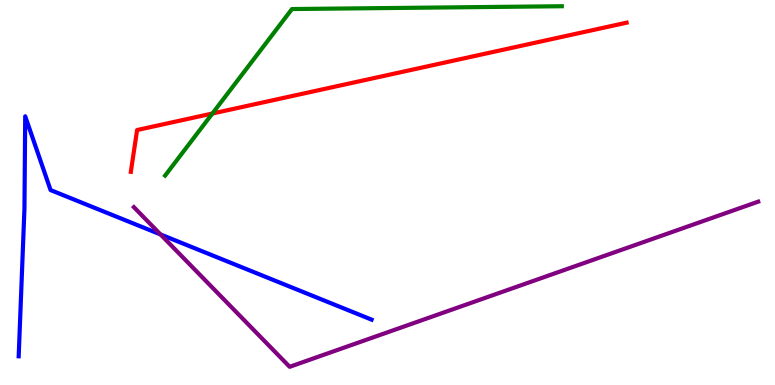[{'lines': ['blue', 'red'], 'intersections': []}, {'lines': ['green', 'red'], 'intersections': [{'x': 2.74, 'y': 7.05}]}, {'lines': ['purple', 'red'], 'intersections': []}, {'lines': ['blue', 'green'], 'intersections': []}, {'lines': ['blue', 'purple'], 'intersections': [{'x': 2.07, 'y': 3.91}]}, {'lines': ['green', 'purple'], 'intersections': []}]